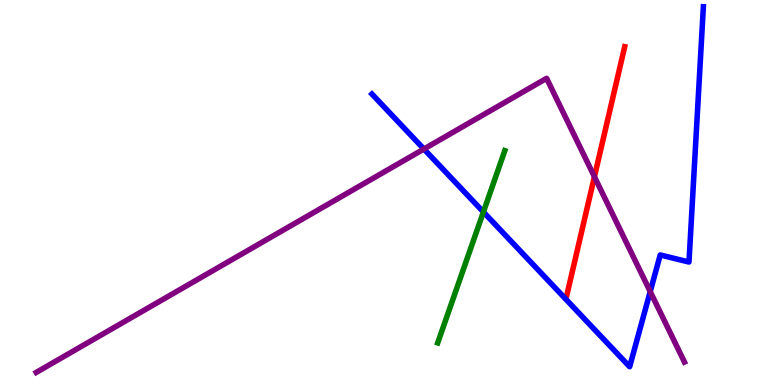[{'lines': ['blue', 'red'], 'intersections': []}, {'lines': ['green', 'red'], 'intersections': []}, {'lines': ['purple', 'red'], 'intersections': [{'x': 7.67, 'y': 5.41}]}, {'lines': ['blue', 'green'], 'intersections': [{'x': 6.24, 'y': 4.49}]}, {'lines': ['blue', 'purple'], 'intersections': [{'x': 5.47, 'y': 6.13}, {'x': 8.39, 'y': 2.43}]}, {'lines': ['green', 'purple'], 'intersections': []}]